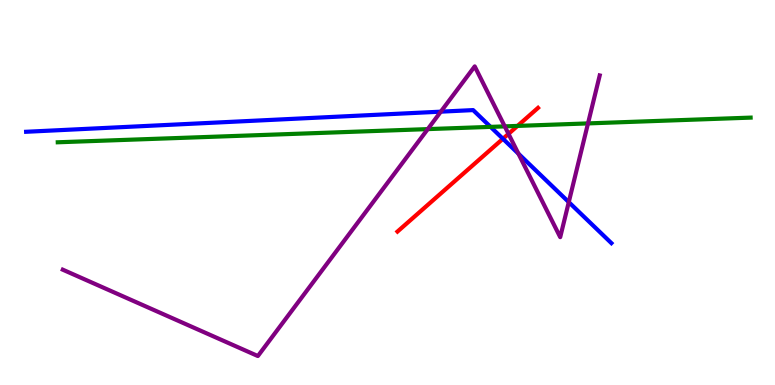[{'lines': ['blue', 'red'], 'intersections': [{'x': 6.49, 'y': 6.4}]}, {'lines': ['green', 'red'], 'intersections': [{'x': 6.68, 'y': 6.73}]}, {'lines': ['purple', 'red'], 'intersections': [{'x': 6.56, 'y': 6.52}]}, {'lines': ['blue', 'green'], 'intersections': [{'x': 6.33, 'y': 6.7}]}, {'lines': ['blue', 'purple'], 'intersections': [{'x': 5.69, 'y': 7.1}, {'x': 6.69, 'y': 6.01}, {'x': 7.34, 'y': 4.75}]}, {'lines': ['green', 'purple'], 'intersections': [{'x': 5.52, 'y': 6.65}, {'x': 6.51, 'y': 6.72}, {'x': 7.59, 'y': 6.79}]}]